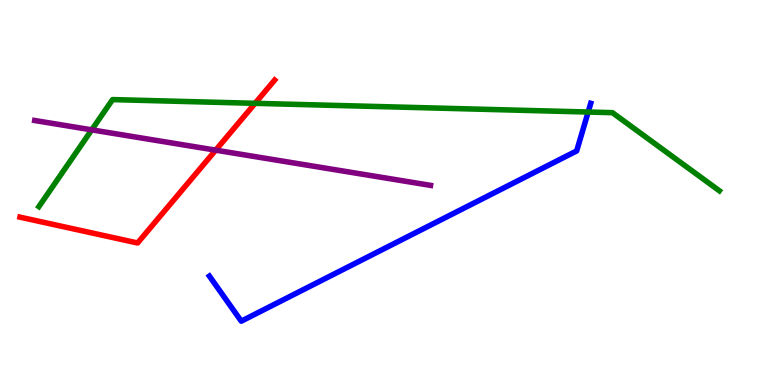[{'lines': ['blue', 'red'], 'intersections': []}, {'lines': ['green', 'red'], 'intersections': [{'x': 3.29, 'y': 7.32}]}, {'lines': ['purple', 'red'], 'intersections': [{'x': 2.78, 'y': 6.1}]}, {'lines': ['blue', 'green'], 'intersections': [{'x': 7.59, 'y': 7.09}]}, {'lines': ['blue', 'purple'], 'intersections': []}, {'lines': ['green', 'purple'], 'intersections': [{'x': 1.18, 'y': 6.63}]}]